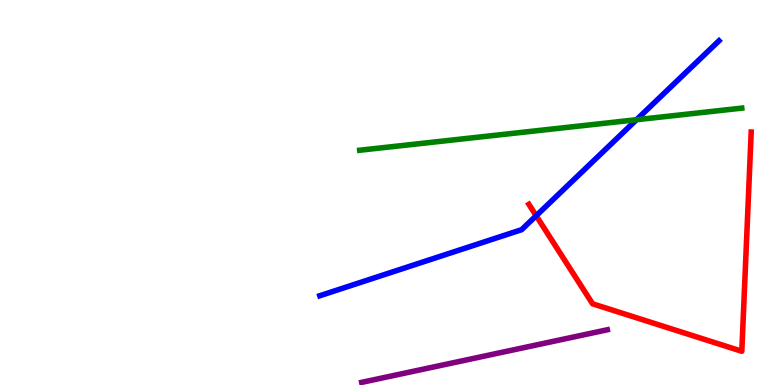[{'lines': ['blue', 'red'], 'intersections': [{'x': 6.92, 'y': 4.4}]}, {'lines': ['green', 'red'], 'intersections': []}, {'lines': ['purple', 'red'], 'intersections': []}, {'lines': ['blue', 'green'], 'intersections': [{'x': 8.21, 'y': 6.89}]}, {'lines': ['blue', 'purple'], 'intersections': []}, {'lines': ['green', 'purple'], 'intersections': []}]